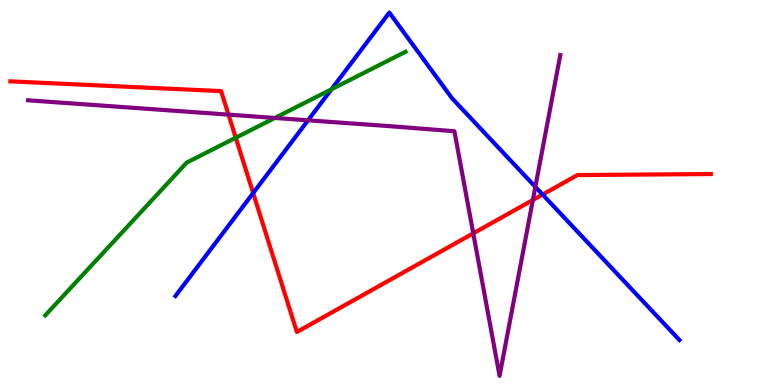[{'lines': ['blue', 'red'], 'intersections': [{'x': 3.27, 'y': 4.99}, {'x': 7.0, 'y': 4.95}]}, {'lines': ['green', 'red'], 'intersections': [{'x': 3.04, 'y': 6.42}]}, {'lines': ['purple', 'red'], 'intersections': [{'x': 2.95, 'y': 7.02}, {'x': 6.11, 'y': 3.94}, {'x': 6.88, 'y': 4.8}]}, {'lines': ['blue', 'green'], 'intersections': [{'x': 4.28, 'y': 7.68}]}, {'lines': ['blue', 'purple'], 'intersections': [{'x': 3.97, 'y': 6.87}, {'x': 6.91, 'y': 5.15}]}, {'lines': ['green', 'purple'], 'intersections': [{'x': 3.55, 'y': 6.94}]}]